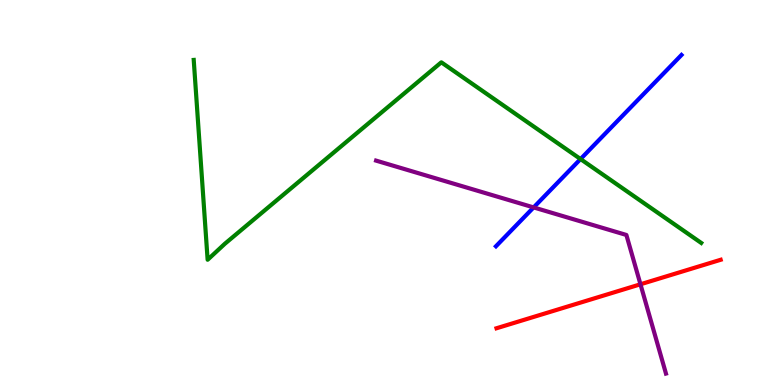[{'lines': ['blue', 'red'], 'intersections': []}, {'lines': ['green', 'red'], 'intersections': []}, {'lines': ['purple', 'red'], 'intersections': [{'x': 8.26, 'y': 2.62}]}, {'lines': ['blue', 'green'], 'intersections': [{'x': 7.49, 'y': 5.87}]}, {'lines': ['blue', 'purple'], 'intersections': [{'x': 6.89, 'y': 4.61}]}, {'lines': ['green', 'purple'], 'intersections': []}]